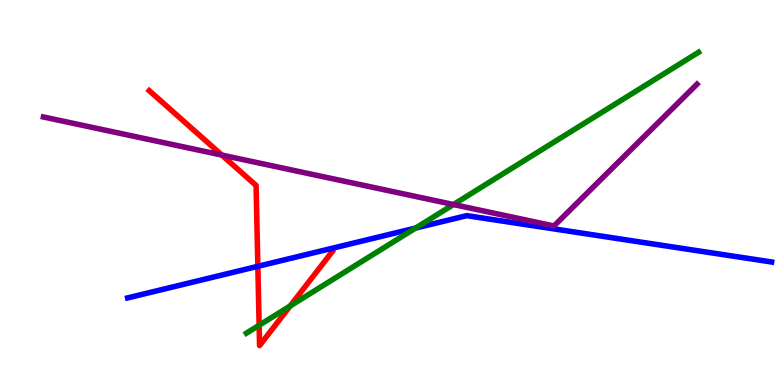[{'lines': ['blue', 'red'], 'intersections': [{'x': 3.33, 'y': 3.08}]}, {'lines': ['green', 'red'], 'intersections': [{'x': 3.34, 'y': 1.55}, {'x': 3.74, 'y': 2.05}]}, {'lines': ['purple', 'red'], 'intersections': [{'x': 2.86, 'y': 5.97}]}, {'lines': ['blue', 'green'], 'intersections': [{'x': 5.36, 'y': 4.08}]}, {'lines': ['blue', 'purple'], 'intersections': []}, {'lines': ['green', 'purple'], 'intersections': [{'x': 5.85, 'y': 4.69}]}]